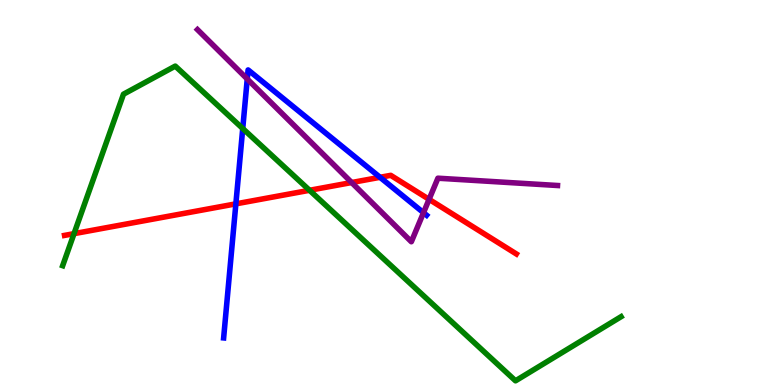[{'lines': ['blue', 'red'], 'intersections': [{'x': 3.04, 'y': 4.71}, {'x': 4.9, 'y': 5.39}]}, {'lines': ['green', 'red'], 'intersections': [{'x': 0.955, 'y': 3.93}, {'x': 3.99, 'y': 5.06}]}, {'lines': ['purple', 'red'], 'intersections': [{'x': 4.54, 'y': 5.26}, {'x': 5.54, 'y': 4.82}]}, {'lines': ['blue', 'green'], 'intersections': [{'x': 3.13, 'y': 6.66}]}, {'lines': ['blue', 'purple'], 'intersections': [{'x': 3.19, 'y': 7.95}, {'x': 5.46, 'y': 4.48}]}, {'lines': ['green', 'purple'], 'intersections': []}]